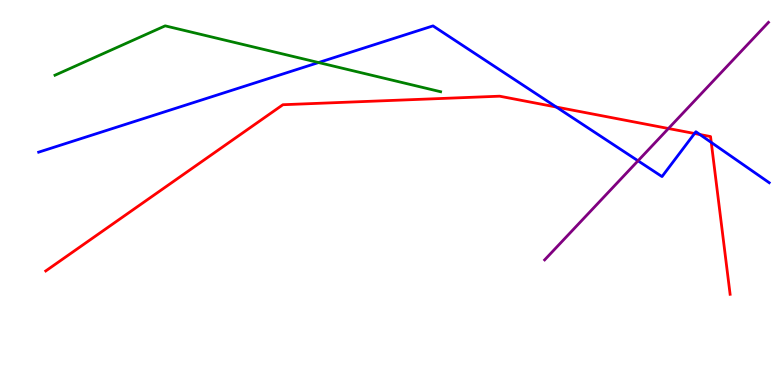[{'lines': ['blue', 'red'], 'intersections': [{'x': 7.18, 'y': 7.22}, {'x': 8.96, 'y': 6.53}, {'x': 9.03, 'y': 6.51}, {'x': 9.18, 'y': 6.3}]}, {'lines': ['green', 'red'], 'intersections': []}, {'lines': ['purple', 'red'], 'intersections': [{'x': 8.63, 'y': 6.66}]}, {'lines': ['blue', 'green'], 'intersections': [{'x': 4.11, 'y': 8.38}]}, {'lines': ['blue', 'purple'], 'intersections': [{'x': 8.23, 'y': 5.82}]}, {'lines': ['green', 'purple'], 'intersections': []}]